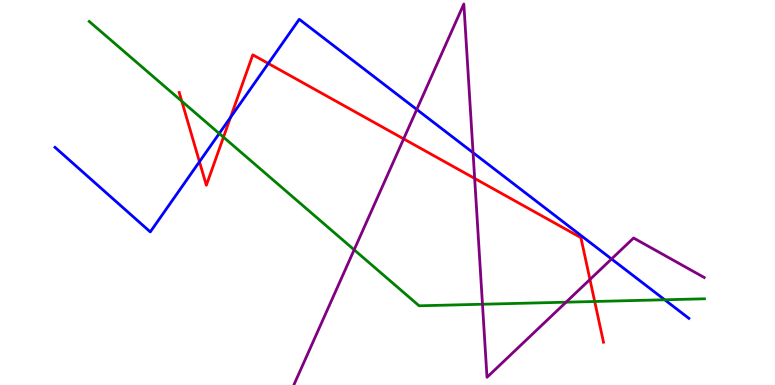[{'lines': ['blue', 'red'], 'intersections': [{'x': 2.57, 'y': 5.8}, {'x': 2.97, 'y': 6.95}, {'x': 3.46, 'y': 8.35}]}, {'lines': ['green', 'red'], 'intersections': [{'x': 2.35, 'y': 7.37}, {'x': 2.88, 'y': 6.44}, {'x': 7.67, 'y': 2.17}]}, {'lines': ['purple', 'red'], 'intersections': [{'x': 5.21, 'y': 6.39}, {'x': 6.12, 'y': 5.37}, {'x': 7.61, 'y': 2.74}]}, {'lines': ['blue', 'green'], 'intersections': [{'x': 2.83, 'y': 6.53}, {'x': 8.58, 'y': 2.21}]}, {'lines': ['blue', 'purple'], 'intersections': [{'x': 5.38, 'y': 7.16}, {'x': 6.1, 'y': 6.03}, {'x': 7.89, 'y': 3.27}]}, {'lines': ['green', 'purple'], 'intersections': [{'x': 4.57, 'y': 3.51}, {'x': 6.23, 'y': 2.1}, {'x': 7.3, 'y': 2.15}]}]